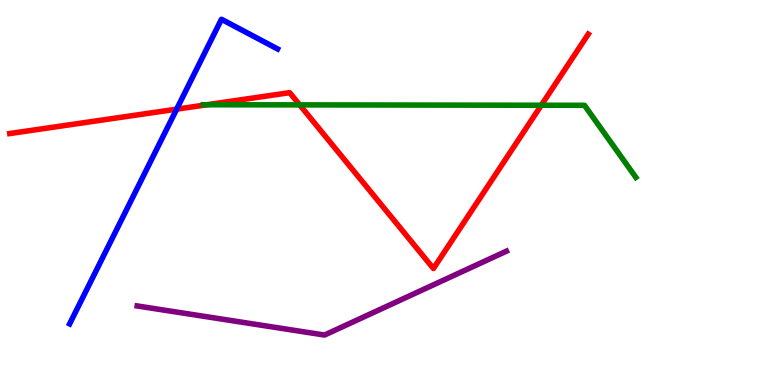[{'lines': ['blue', 'red'], 'intersections': [{'x': 2.28, 'y': 7.16}]}, {'lines': ['green', 'red'], 'intersections': [{'x': 2.67, 'y': 7.28}, {'x': 3.87, 'y': 7.28}, {'x': 6.98, 'y': 7.27}]}, {'lines': ['purple', 'red'], 'intersections': []}, {'lines': ['blue', 'green'], 'intersections': []}, {'lines': ['blue', 'purple'], 'intersections': []}, {'lines': ['green', 'purple'], 'intersections': []}]